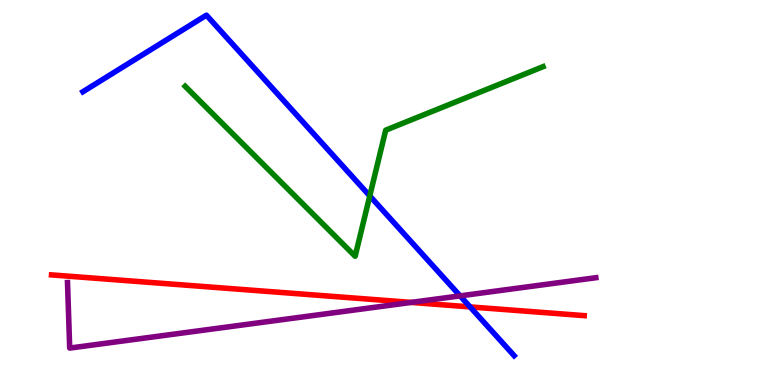[{'lines': ['blue', 'red'], 'intersections': [{'x': 6.07, 'y': 2.03}]}, {'lines': ['green', 'red'], 'intersections': []}, {'lines': ['purple', 'red'], 'intersections': [{'x': 5.31, 'y': 2.15}]}, {'lines': ['blue', 'green'], 'intersections': [{'x': 4.77, 'y': 4.91}]}, {'lines': ['blue', 'purple'], 'intersections': [{'x': 5.94, 'y': 2.31}]}, {'lines': ['green', 'purple'], 'intersections': []}]